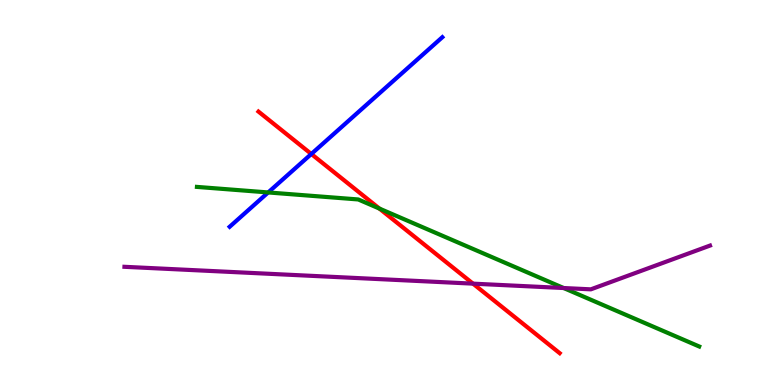[{'lines': ['blue', 'red'], 'intersections': [{'x': 4.02, 'y': 6.0}]}, {'lines': ['green', 'red'], 'intersections': [{'x': 4.9, 'y': 4.58}]}, {'lines': ['purple', 'red'], 'intersections': [{'x': 6.1, 'y': 2.63}]}, {'lines': ['blue', 'green'], 'intersections': [{'x': 3.46, 'y': 5.0}]}, {'lines': ['blue', 'purple'], 'intersections': []}, {'lines': ['green', 'purple'], 'intersections': [{'x': 7.27, 'y': 2.52}]}]